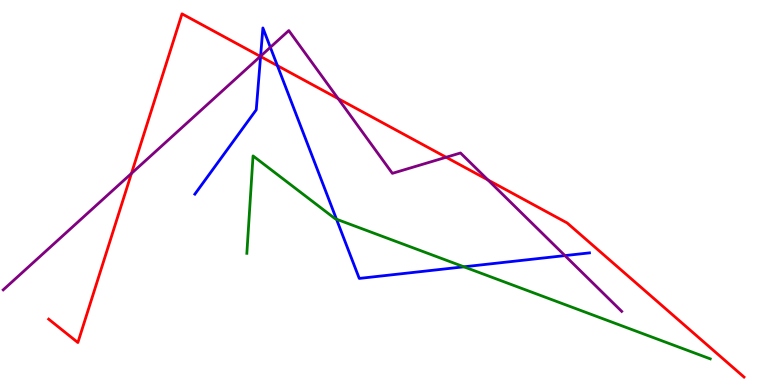[{'lines': ['blue', 'red'], 'intersections': [{'x': 3.36, 'y': 8.53}, {'x': 3.58, 'y': 8.29}]}, {'lines': ['green', 'red'], 'intersections': []}, {'lines': ['purple', 'red'], 'intersections': [{'x': 1.7, 'y': 5.5}, {'x': 3.36, 'y': 8.54}, {'x': 4.36, 'y': 7.44}, {'x': 5.76, 'y': 5.92}, {'x': 6.3, 'y': 5.33}]}, {'lines': ['blue', 'green'], 'intersections': [{'x': 4.34, 'y': 4.31}, {'x': 5.99, 'y': 3.07}]}, {'lines': ['blue', 'purple'], 'intersections': [{'x': 3.36, 'y': 8.54}, {'x': 3.49, 'y': 8.77}, {'x': 7.29, 'y': 3.36}]}, {'lines': ['green', 'purple'], 'intersections': []}]